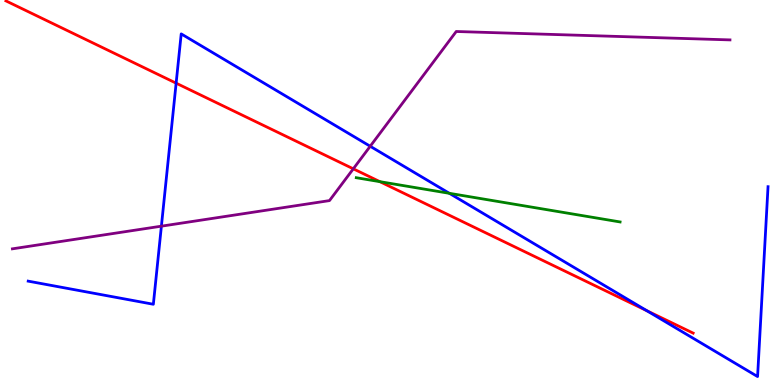[{'lines': ['blue', 'red'], 'intersections': [{'x': 2.27, 'y': 7.84}, {'x': 8.35, 'y': 1.93}]}, {'lines': ['green', 'red'], 'intersections': [{'x': 4.9, 'y': 5.28}]}, {'lines': ['purple', 'red'], 'intersections': [{'x': 4.56, 'y': 5.62}]}, {'lines': ['blue', 'green'], 'intersections': [{'x': 5.8, 'y': 4.98}]}, {'lines': ['blue', 'purple'], 'intersections': [{'x': 2.08, 'y': 4.13}, {'x': 4.78, 'y': 6.2}]}, {'lines': ['green', 'purple'], 'intersections': []}]